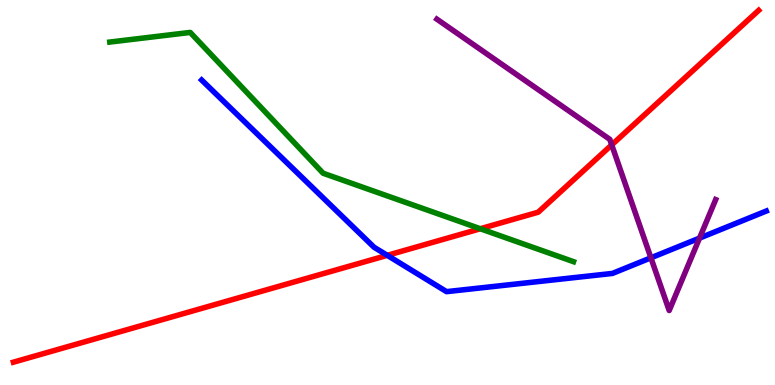[{'lines': ['blue', 'red'], 'intersections': [{'x': 5.0, 'y': 3.37}]}, {'lines': ['green', 'red'], 'intersections': [{'x': 6.2, 'y': 4.06}]}, {'lines': ['purple', 'red'], 'intersections': [{'x': 7.89, 'y': 6.24}]}, {'lines': ['blue', 'green'], 'intersections': []}, {'lines': ['blue', 'purple'], 'intersections': [{'x': 8.4, 'y': 3.3}, {'x': 9.03, 'y': 3.82}]}, {'lines': ['green', 'purple'], 'intersections': []}]